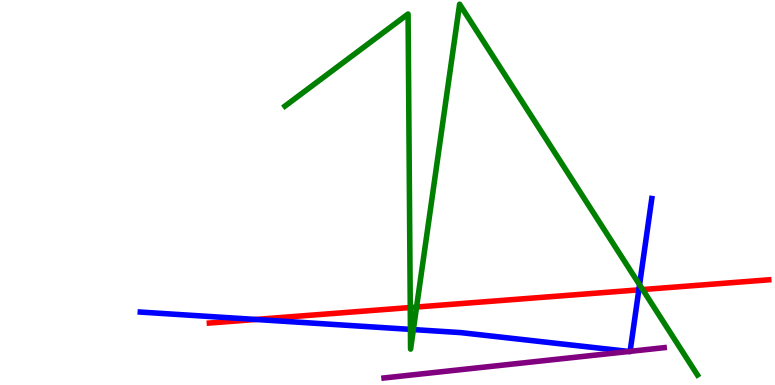[{'lines': ['blue', 'red'], 'intersections': [{'x': 3.3, 'y': 1.7}, {'x': 8.24, 'y': 2.47}]}, {'lines': ['green', 'red'], 'intersections': [{'x': 5.29, 'y': 2.01}, {'x': 5.37, 'y': 2.03}, {'x': 8.29, 'y': 2.48}]}, {'lines': ['purple', 'red'], 'intersections': []}, {'lines': ['blue', 'green'], 'intersections': [{'x': 5.3, 'y': 1.44}, {'x': 5.33, 'y': 1.44}, {'x': 8.25, 'y': 2.6}]}, {'lines': ['blue', 'purple'], 'intersections': [{'x': 8.12, 'y': 0.871}, {'x': 8.13, 'y': 0.874}]}, {'lines': ['green', 'purple'], 'intersections': []}]